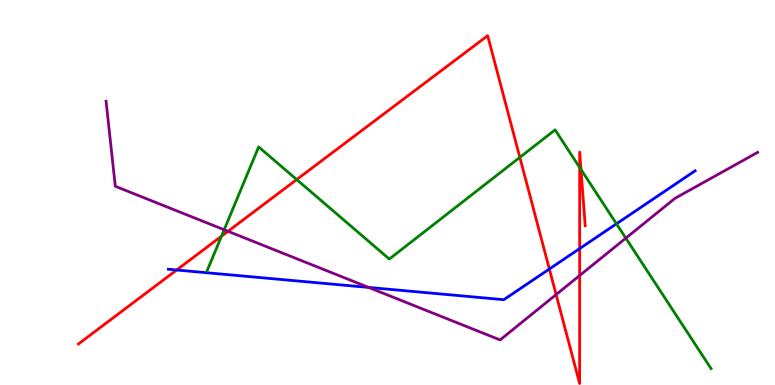[{'lines': ['blue', 'red'], 'intersections': [{'x': 2.28, 'y': 2.99}, {'x': 7.09, 'y': 3.01}, {'x': 7.48, 'y': 3.54}]}, {'lines': ['green', 'red'], 'intersections': [{'x': 2.86, 'y': 3.86}, {'x': 3.83, 'y': 5.34}, {'x': 6.71, 'y': 5.91}, {'x': 7.48, 'y': 5.65}, {'x': 7.5, 'y': 5.6}]}, {'lines': ['purple', 'red'], 'intersections': [{'x': 2.94, 'y': 3.99}, {'x': 7.18, 'y': 2.35}, {'x': 7.48, 'y': 2.84}]}, {'lines': ['blue', 'green'], 'intersections': [{'x': 7.95, 'y': 4.19}]}, {'lines': ['blue', 'purple'], 'intersections': [{'x': 4.76, 'y': 2.53}]}, {'lines': ['green', 'purple'], 'intersections': [{'x': 2.89, 'y': 4.03}, {'x': 8.08, 'y': 3.81}]}]